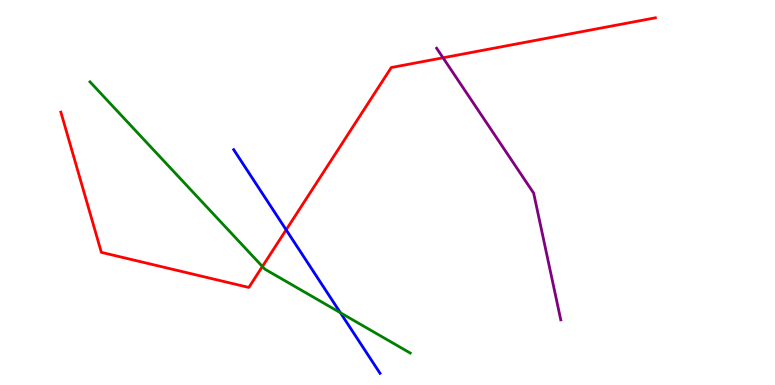[{'lines': ['blue', 'red'], 'intersections': [{'x': 3.69, 'y': 4.03}]}, {'lines': ['green', 'red'], 'intersections': [{'x': 3.39, 'y': 3.08}]}, {'lines': ['purple', 'red'], 'intersections': [{'x': 5.72, 'y': 8.5}]}, {'lines': ['blue', 'green'], 'intersections': [{'x': 4.39, 'y': 1.88}]}, {'lines': ['blue', 'purple'], 'intersections': []}, {'lines': ['green', 'purple'], 'intersections': []}]